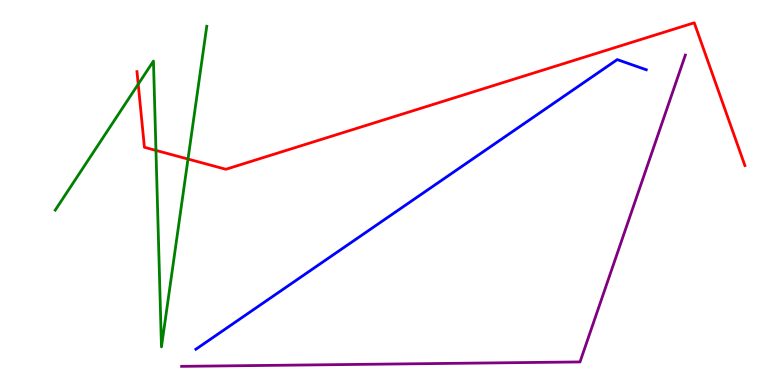[{'lines': ['blue', 'red'], 'intersections': []}, {'lines': ['green', 'red'], 'intersections': [{'x': 1.78, 'y': 7.81}, {'x': 2.01, 'y': 6.09}, {'x': 2.43, 'y': 5.87}]}, {'lines': ['purple', 'red'], 'intersections': []}, {'lines': ['blue', 'green'], 'intersections': []}, {'lines': ['blue', 'purple'], 'intersections': []}, {'lines': ['green', 'purple'], 'intersections': []}]